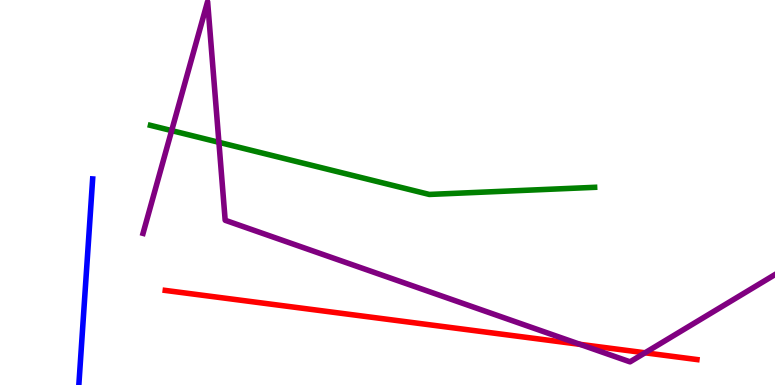[{'lines': ['blue', 'red'], 'intersections': []}, {'lines': ['green', 'red'], 'intersections': []}, {'lines': ['purple', 'red'], 'intersections': [{'x': 7.48, 'y': 1.06}, {'x': 8.32, 'y': 0.836}]}, {'lines': ['blue', 'green'], 'intersections': []}, {'lines': ['blue', 'purple'], 'intersections': []}, {'lines': ['green', 'purple'], 'intersections': [{'x': 2.21, 'y': 6.61}, {'x': 2.82, 'y': 6.3}]}]